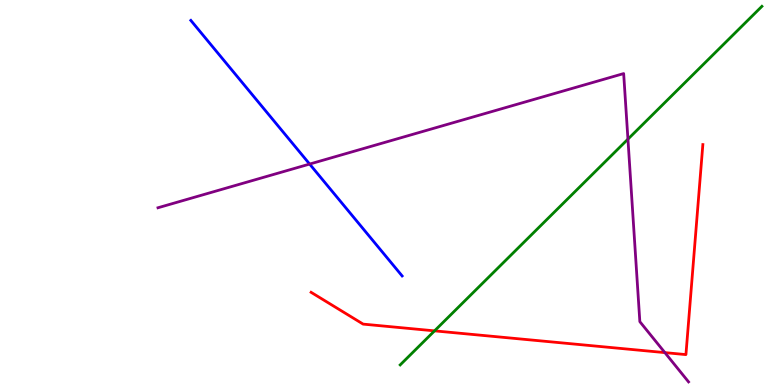[{'lines': ['blue', 'red'], 'intersections': []}, {'lines': ['green', 'red'], 'intersections': [{'x': 5.61, 'y': 1.41}]}, {'lines': ['purple', 'red'], 'intersections': [{'x': 8.58, 'y': 0.841}]}, {'lines': ['blue', 'green'], 'intersections': []}, {'lines': ['blue', 'purple'], 'intersections': [{'x': 4.0, 'y': 5.74}]}, {'lines': ['green', 'purple'], 'intersections': [{'x': 8.1, 'y': 6.39}]}]